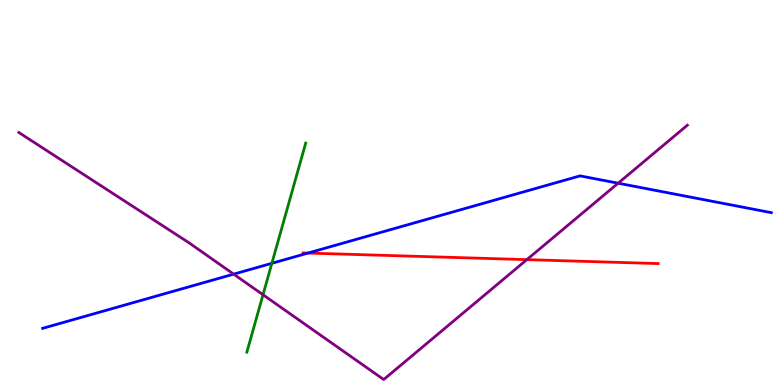[{'lines': ['blue', 'red'], 'intersections': [{'x': 3.97, 'y': 3.43}]}, {'lines': ['green', 'red'], 'intersections': []}, {'lines': ['purple', 'red'], 'intersections': [{'x': 6.8, 'y': 3.26}]}, {'lines': ['blue', 'green'], 'intersections': [{'x': 3.51, 'y': 3.16}]}, {'lines': ['blue', 'purple'], 'intersections': [{'x': 3.01, 'y': 2.88}, {'x': 7.98, 'y': 5.24}]}, {'lines': ['green', 'purple'], 'intersections': [{'x': 3.39, 'y': 2.34}]}]